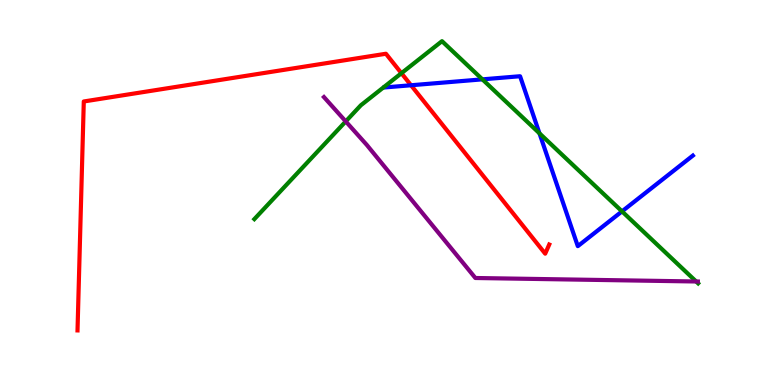[{'lines': ['blue', 'red'], 'intersections': [{'x': 5.3, 'y': 7.79}]}, {'lines': ['green', 'red'], 'intersections': [{'x': 5.18, 'y': 8.1}]}, {'lines': ['purple', 'red'], 'intersections': []}, {'lines': ['blue', 'green'], 'intersections': [{'x': 6.22, 'y': 7.94}, {'x': 6.96, 'y': 6.54}, {'x': 8.03, 'y': 4.51}]}, {'lines': ['blue', 'purple'], 'intersections': []}, {'lines': ['green', 'purple'], 'intersections': [{'x': 4.46, 'y': 6.85}, {'x': 8.98, 'y': 2.69}]}]